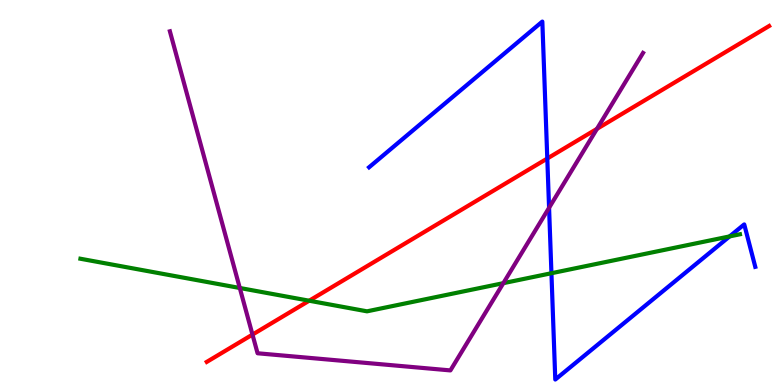[{'lines': ['blue', 'red'], 'intersections': [{'x': 7.06, 'y': 5.88}]}, {'lines': ['green', 'red'], 'intersections': [{'x': 3.99, 'y': 2.19}]}, {'lines': ['purple', 'red'], 'intersections': [{'x': 3.26, 'y': 1.31}, {'x': 7.7, 'y': 6.65}]}, {'lines': ['blue', 'green'], 'intersections': [{'x': 7.12, 'y': 2.9}, {'x': 9.41, 'y': 3.86}]}, {'lines': ['blue', 'purple'], 'intersections': [{'x': 7.08, 'y': 4.6}]}, {'lines': ['green', 'purple'], 'intersections': [{'x': 3.09, 'y': 2.52}, {'x': 6.49, 'y': 2.65}]}]